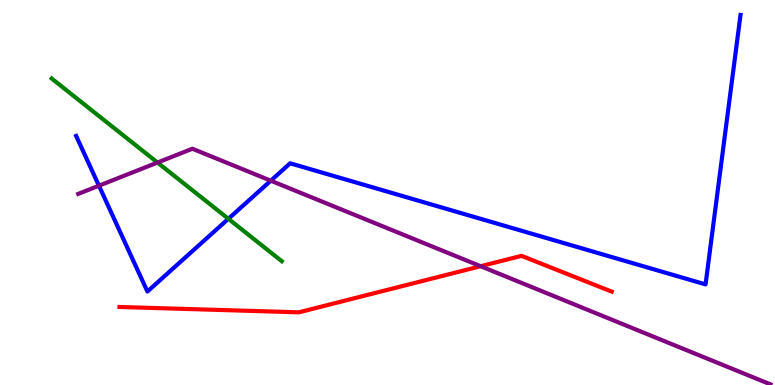[{'lines': ['blue', 'red'], 'intersections': []}, {'lines': ['green', 'red'], 'intersections': []}, {'lines': ['purple', 'red'], 'intersections': [{'x': 6.2, 'y': 3.09}]}, {'lines': ['blue', 'green'], 'intersections': [{'x': 2.95, 'y': 4.32}]}, {'lines': ['blue', 'purple'], 'intersections': [{'x': 1.28, 'y': 5.18}, {'x': 3.49, 'y': 5.31}]}, {'lines': ['green', 'purple'], 'intersections': [{'x': 2.03, 'y': 5.78}]}]